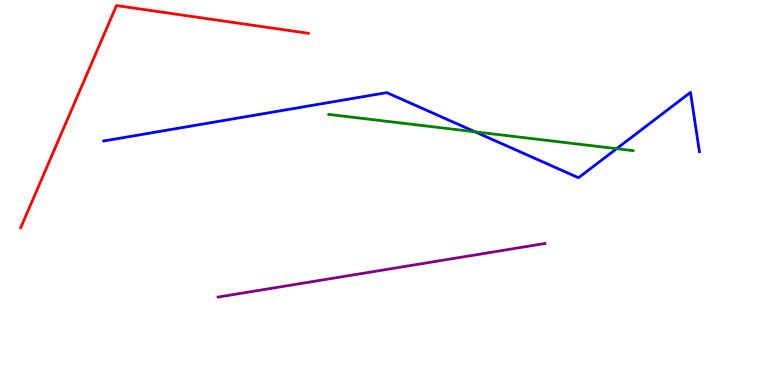[{'lines': ['blue', 'red'], 'intersections': []}, {'lines': ['green', 'red'], 'intersections': []}, {'lines': ['purple', 'red'], 'intersections': []}, {'lines': ['blue', 'green'], 'intersections': [{'x': 6.13, 'y': 6.58}, {'x': 7.96, 'y': 6.14}]}, {'lines': ['blue', 'purple'], 'intersections': []}, {'lines': ['green', 'purple'], 'intersections': []}]